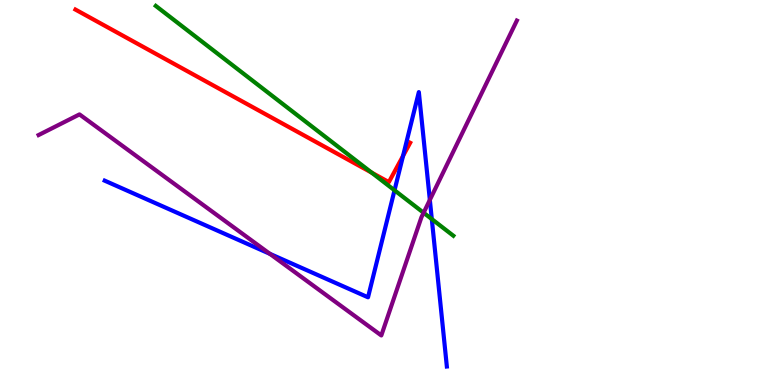[{'lines': ['blue', 'red'], 'intersections': [{'x': 5.2, 'y': 5.95}]}, {'lines': ['green', 'red'], 'intersections': [{'x': 4.8, 'y': 5.52}]}, {'lines': ['purple', 'red'], 'intersections': []}, {'lines': ['blue', 'green'], 'intersections': [{'x': 5.09, 'y': 5.06}, {'x': 5.57, 'y': 4.31}]}, {'lines': ['blue', 'purple'], 'intersections': [{'x': 3.48, 'y': 3.41}, {'x': 5.55, 'y': 4.81}]}, {'lines': ['green', 'purple'], 'intersections': [{'x': 5.47, 'y': 4.47}]}]